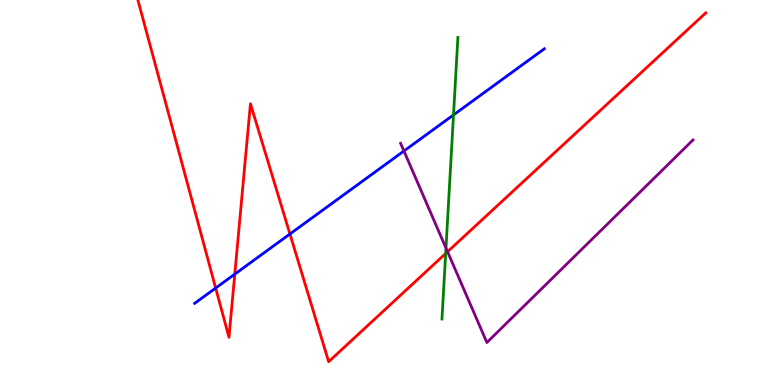[{'lines': ['blue', 'red'], 'intersections': [{'x': 2.78, 'y': 2.52}, {'x': 3.03, 'y': 2.88}, {'x': 3.74, 'y': 3.92}]}, {'lines': ['green', 'red'], 'intersections': [{'x': 5.75, 'y': 3.42}]}, {'lines': ['purple', 'red'], 'intersections': [{'x': 5.77, 'y': 3.46}]}, {'lines': ['blue', 'green'], 'intersections': [{'x': 5.85, 'y': 7.02}]}, {'lines': ['blue', 'purple'], 'intersections': [{'x': 5.21, 'y': 6.08}]}, {'lines': ['green', 'purple'], 'intersections': [{'x': 5.75, 'y': 3.56}]}]